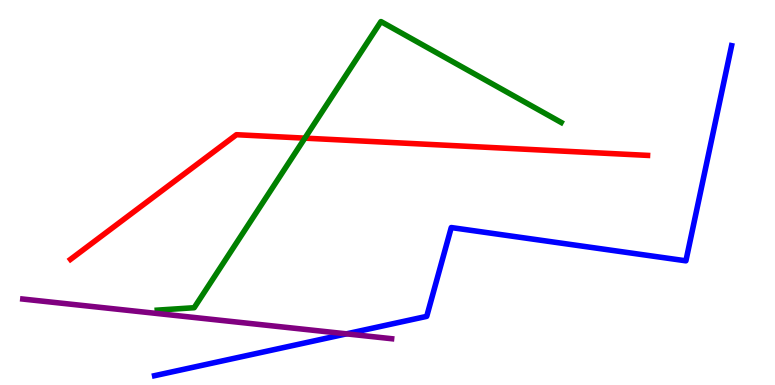[{'lines': ['blue', 'red'], 'intersections': []}, {'lines': ['green', 'red'], 'intersections': [{'x': 3.93, 'y': 6.41}]}, {'lines': ['purple', 'red'], 'intersections': []}, {'lines': ['blue', 'green'], 'intersections': []}, {'lines': ['blue', 'purple'], 'intersections': [{'x': 4.47, 'y': 1.33}]}, {'lines': ['green', 'purple'], 'intersections': []}]